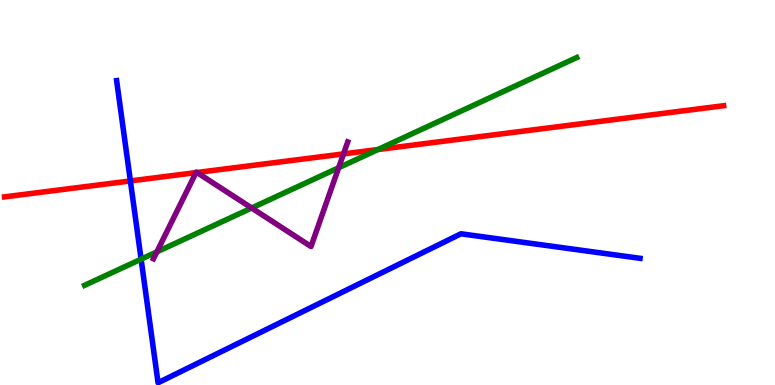[{'lines': ['blue', 'red'], 'intersections': [{'x': 1.68, 'y': 5.3}]}, {'lines': ['green', 'red'], 'intersections': [{'x': 4.88, 'y': 6.12}]}, {'lines': ['purple', 'red'], 'intersections': [{'x': 2.53, 'y': 5.52}, {'x': 2.54, 'y': 5.52}, {'x': 4.43, 'y': 6.0}]}, {'lines': ['blue', 'green'], 'intersections': [{'x': 1.82, 'y': 3.27}]}, {'lines': ['blue', 'purple'], 'intersections': []}, {'lines': ['green', 'purple'], 'intersections': [{'x': 2.02, 'y': 3.46}, {'x': 3.25, 'y': 4.6}, {'x': 4.37, 'y': 5.64}]}]